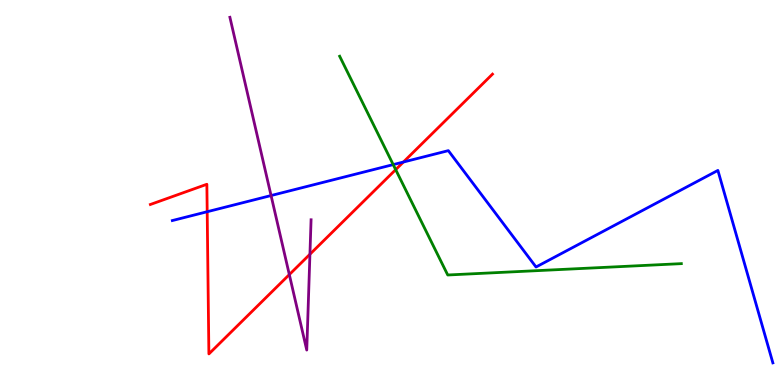[{'lines': ['blue', 'red'], 'intersections': [{'x': 2.67, 'y': 4.5}, {'x': 5.21, 'y': 5.79}]}, {'lines': ['green', 'red'], 'intersections': [{'x': 5.11, 'y': 5.59}]}, {'lines': ['purple', 'red'], 'intersections': [{'x': 3.73, 'y': 2.87}, {'x': 4.0, 'y': 3.4}]}, {'lines': ['blue', 'green'], 'intersections': [{'x': 5.07, 'y': 5.72}]}, {'lines': ['blue', 'purple'], 'intersections': [{'x': 3.5, 'y': 4.92}]}, {'lines': ['green', 'purple'], 'intersections': []}]